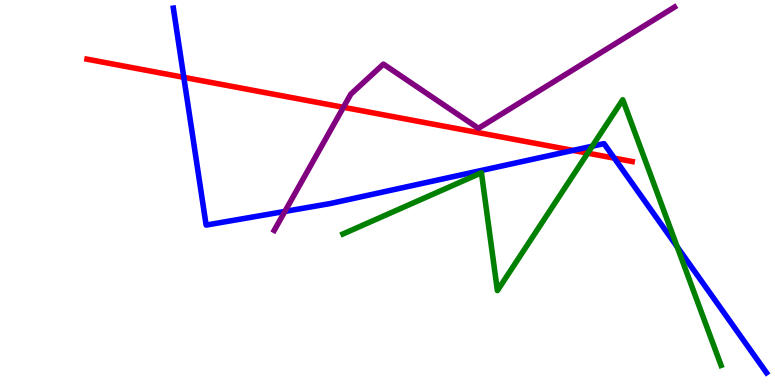[{'lines': ['blue', 'red'], 'intersections': [{'x': 2.37, 'y': 7.99}, {'x': 7.39, 'y': 6.09}, {'x': 7.93, 'y': 5.89}]}, {'lines': ['green', 'red'], 'intersections': [{'x': 7.58, 'y': 6.02}]}, {'lines': ['purple', 'red'], 'intersections': [{'x': 4.43, 'y': 7.21}]}, {'lines': ['blue', 'green'], 'intersections': [{'x': 7.64, 'y': 6.2}, {'x': 8.74, 'y': 3.59}]}, {'lines': ['blue', 'purple'], 'intersections': [{'x': 3.68, 'y': 4.51}]}, {'lines': ['green', 'purple'], 'intersections': []}]